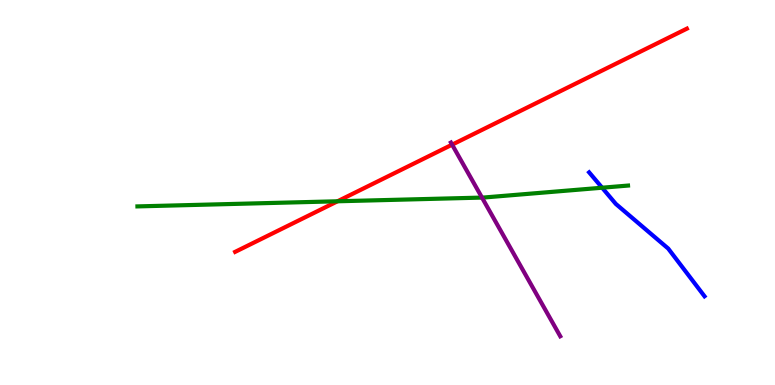[{'lines': ['blue', 'red'], 'intersections': []}, {'lines': ['green', 'red'], 'intersections': [{'x': 4.36, 'y': 4.77}]}, {'lines': ['purple', 'red'], 'intersections': [{'x': 5.83, 'y': 6.24}]}, {'lines': ['blue', 'green'], 'intersections': [{'x': 7.77, 'y': 5.12}]}, {'lines': ['blue', 'purple'], 'intersections': []}, {'lines': ['green', 'purple'], 'intersections': [{'x': 6.22, 'y': 4.87}]}]